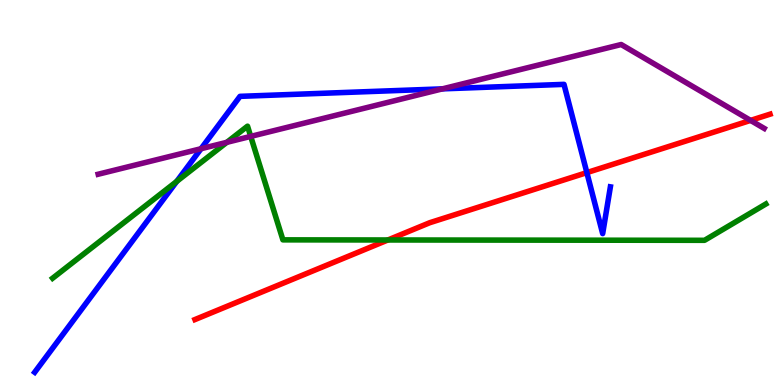[{'lines': ['blue', 'red'], 'intersections': [{'x': 7.57, 'y': 5.52}]}, {'lines': ['green', 'red'], 'intersections': [{'x': 5.01, 'y': 3.77}]}, {'lines': ['purple', 'red'], 'intersections': [{'x': 9.68, 'y': 6.87}]}, {'lines': ['blue', 'green'], 'intersections': [{'x': 2.28, 'y': 5.29}]}, {'lines': ['blue', 'purple'], 'intersections': [{'x': 2.59, 'y': 6.14}, {'x': 5.71, 'y': 7.69}]}, {'lines': ['green', 'purple'], 'intersections': [{'x': 2.93, 'y': 6.3}, {'x': 3.24, 'y': 6.46}]}]